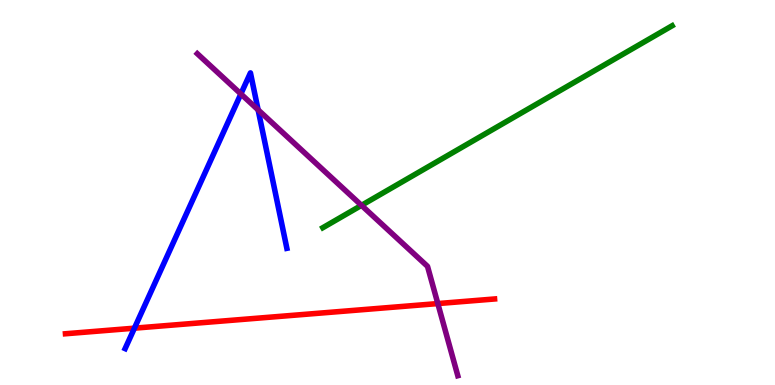[{'lines': ['blue', 'red'], 'intersections': [{'x': 1.73, 'y': 1.48}]}, {'lines': ['green', 'red'], 'intersections': []}, {'lines': ['purple', 'red'], 'intersections': [{'x': 5.65, 'y': 2.11}]}, {'lines': ['blue', 'green'], 'intersections': []}, {'lines': ['blue', 'purple'], 'intersections': [{'x': 3.11, 'y': 7.56}, {'x': 3.33, 'y': 7.15}]}, {'lines': ['green', 'purple'], 'intersections': [{'x': 4.66, 'y': 4.67}]}]